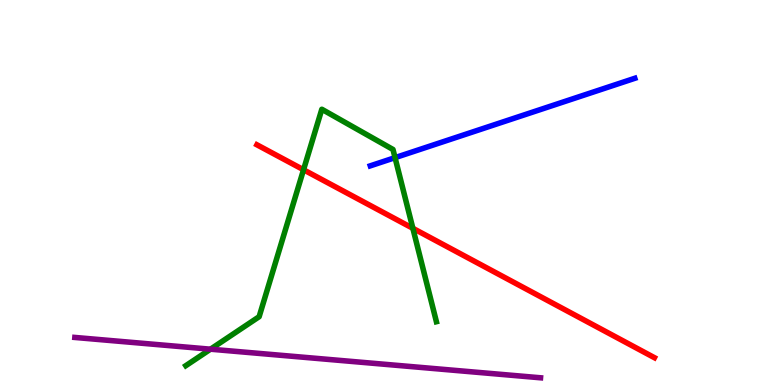[{'lines': ['blue', 'red'], 'intersections': []}, {'lines': ['green', 'red'], 'intersections': [{'x': 3.92, 'y': 5.59}, {'x': 5.33, 'y': 4.07}]}, {'lines': ['purple', 'red'], 'intersections': []}, {'lines': ['blue', 'green'], 'intersections': [{'x': 5.1, 'y': 5.91}]}, {'lines': ['blue', 'purple'], 'intersections': []}, {'lines': ['green', 'purple'], 'intersections': [{'x': 2.72, 'y': 0.93}]}]